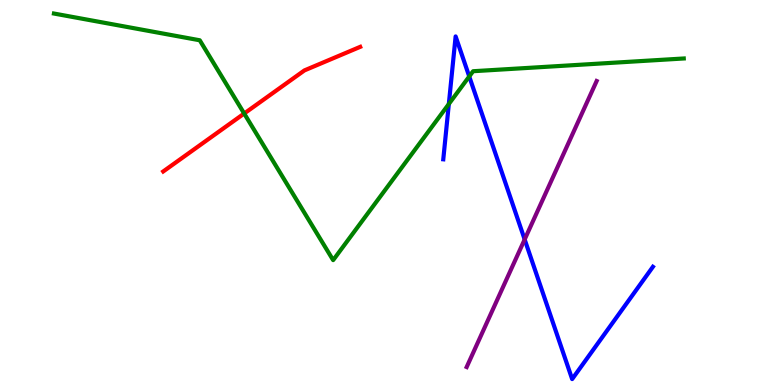[{'lines': ['blue', 'red'], 'intersections': []}, {'lines': ['green', 'red'], 'intersections': [{'x': 3.15, 'y': 7.05}]}, {'lines': ['purple', 'red'], 'intersections': []}, {'lines': ['blue', 'green'], 'intersections': [{'x': 5.79, 'y': 7.3}, {'x': 6.05, 'y': 8.01}]}, {'lines': ['blue', 'purple'], 'intersections': [{'x': 6.77, 'y': 3.78}]}, {'lines': ['green', 'purple'], 'intersections': []}]